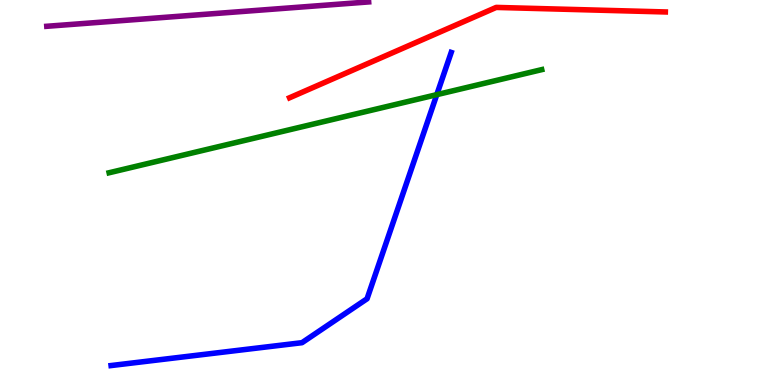[{'lines': ['blue', 'red'], 'intersections': []}, {'lines': ['green', 'red'], 'intersections': []}, {'lines': ['purple', 'red'], 'intersections': []}, {'lines': ['blue', 'green'], 'intersections': [{'x': 5.64, 'y': 7.54}]}, {'lines': ['blue', 'purple'], 'intersections': []}, {'lines': ['green', 'purple'], 'intersections': []}]